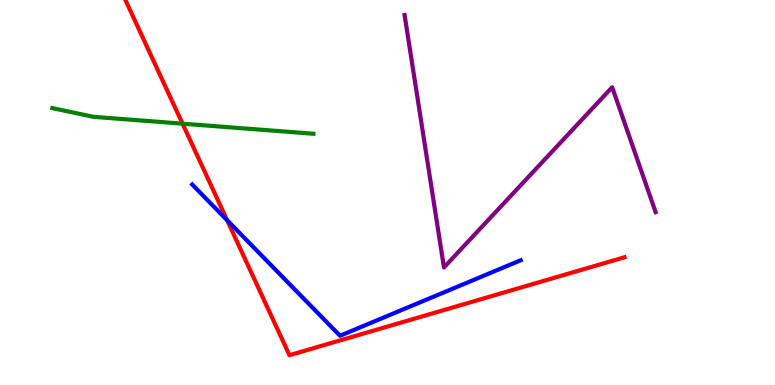[{'lines': ['blue', 'red'], 'intersections': [{'x': 2.93, 'y': 4.28}]}, {'lines': ['green', 'red'], 'intersections': [{'x': 2.36, 'y': 6.79}]}, {'lines': ['purple', 'red'], 'intersections': []}, {'lines': ['blue', 'green'], 'intersections': []}, {'lines': ['blue', 'purple'], 'intersections': []}, {'lines': ['green', 'purple'], 'intersections': []}]